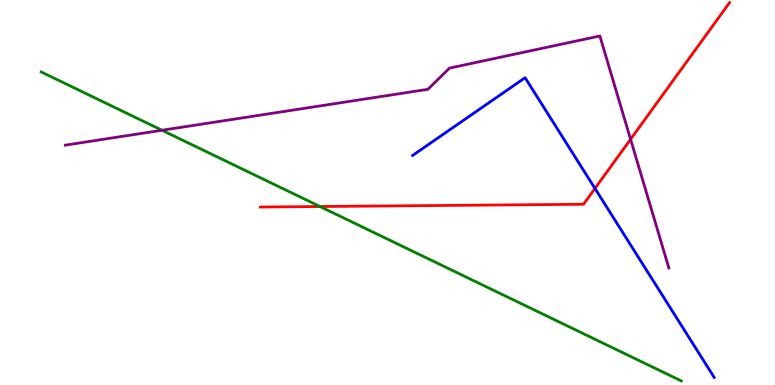[{'lines': ['blue', 'red'], 'intersections': [{'x': 7.68, 'y': 5.11}]}, {'lines': ['green', 'red'], 'intersections': [{'x': 4.13, 'y': 4.64}]}, {'lines': ['purple', 'red'], 'intersections': [{'x': 8.14, 'y': 6.38}]}, {'lines': ['blue', 'green'], 'intersections': []}, {'lines': ['blue', 'purple'], 'intersections': []}, {'lines': ['green', 'purple'], 'intersections': [{'x': 2.09, 'y': 6.62}]}]